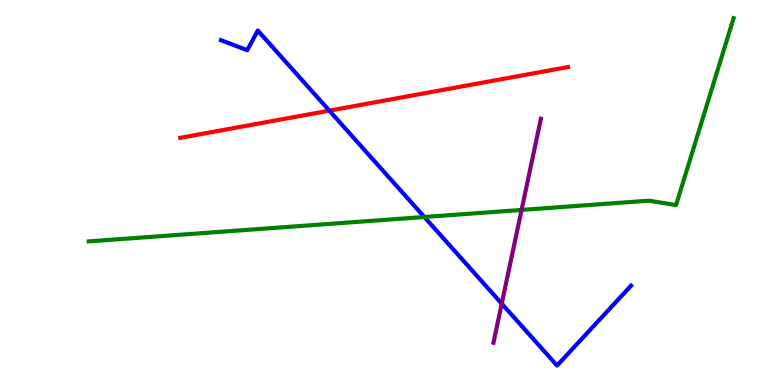[{'lines': ['blue', 'red'], 'intersections': [{'x': 4.25, 'y': 7.13}]}, {'lines': ['green', 'red'], 'intersections': []}, {'lines': ['purple', 'red'], 'intersections': []}, {'lines': ['blue', 'green'], 'intersections': [{'x': 5.48, 'y': 4.36}]}, {'lines': ['blue', 'purple'], 'intersections': [{'x': 6.47, 'y': 2.11}]}, {'lines': ['green', 'purple'], 'intersections': [{'x': 6.73, 'y': 4.55}]}]